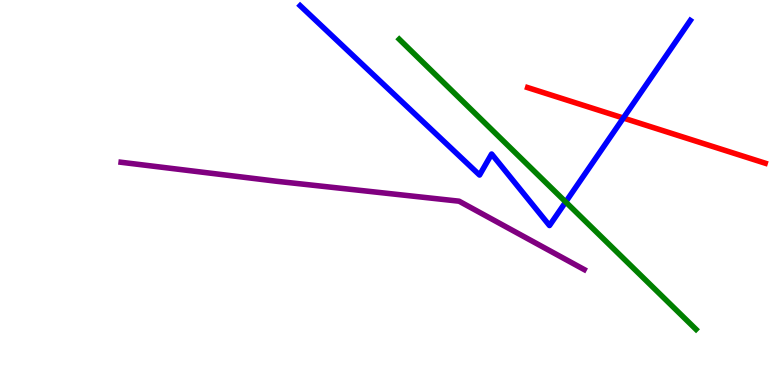[{'lines': ['blue', 'red'], 'intersections': [{'x': 8.04, 'y': 6.93}]}, {'lines': ['green', 'red'], 'intersections': []}, {'lines': ['purple', 'red'], 'intersections': []}, {'lines': ['blue', 'green'], 'intersections': [{'x': 7.3, 'y': 4.75}]}, {'lines': ['blue', 'purple'], 'intersections': []}, {'lines': ['green', 'purple'], 'intersections': []}]